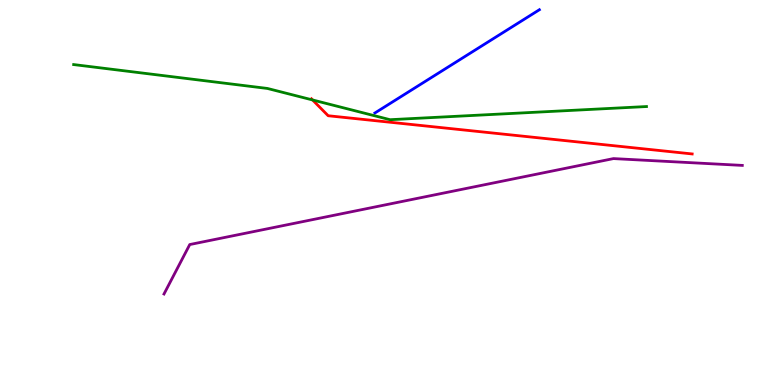[{'lines': ['blue', 'red'], 'intersections': []}, {'lines': ['green', 'red'], 'intersections': [{'x': 4.03, 'y': 7.4}]}, {'lines': ['purple', 'red'], 'intersections': []}, {'lines': ['blue', 'green'], 'intersections': []}, {'lines': ['blue', 'purple'], 'intersections': []}, {'lines': ['green', 'purple'], 'intersections': []}]